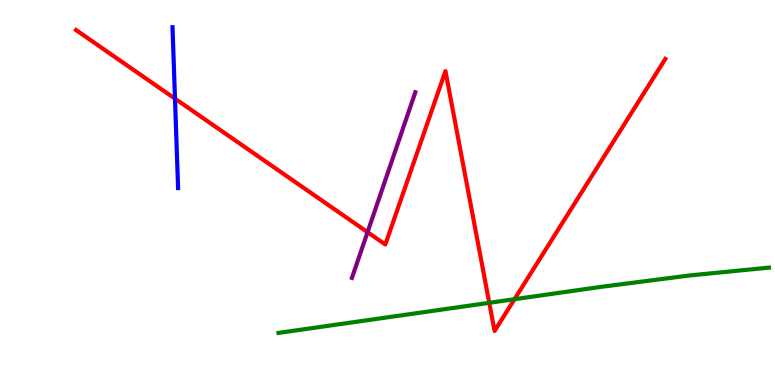[{'lines': ['blue', 'red'], 'intersections': [{'x': 2.26, 'y': 7.44}]}, {'lines': ['green', 'red'], 'intersections': [{'x': 6.31, 'y': 2.13}, {'x': 6.64, 'y': 2.23}]}, {'lines': ['purple', 'red'], 'intersections': [{'x': 4.74, 'y': 3.97}]}, {'lines': ['blue', 'green'], 'intersections': []}, {'lines': ['blue', 'purple'], 'intersections': []}, {'lines': ['green', 'purple'], 'intersections': []}]